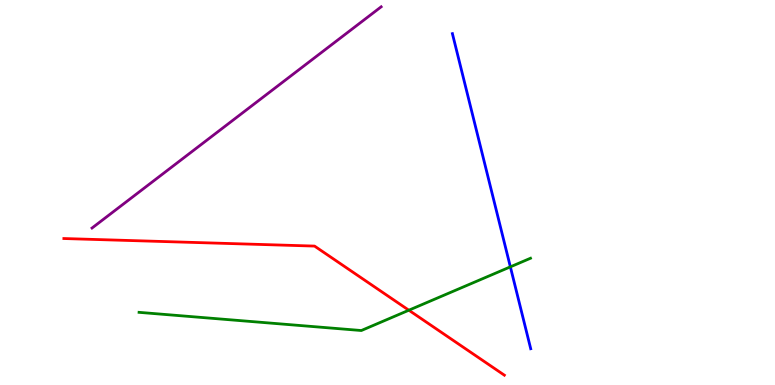[{'lines': ['blue', 'red'], 'intersections': []}, {'lines': ['green', 'red'], 'intersections': [{'x': 5.28, 'y': 1.94}]}, {'lines': ['purple', 'red'], 'intersections': []}, {'lines': ['blue', 'green'], 'intersections': [{'x': 6.59, 'y': 3.07}]}, {'lines': ['blue', 'purple'], 'intersections': []}, {'lines': ['green', 'purple'], 'intersections': []}]